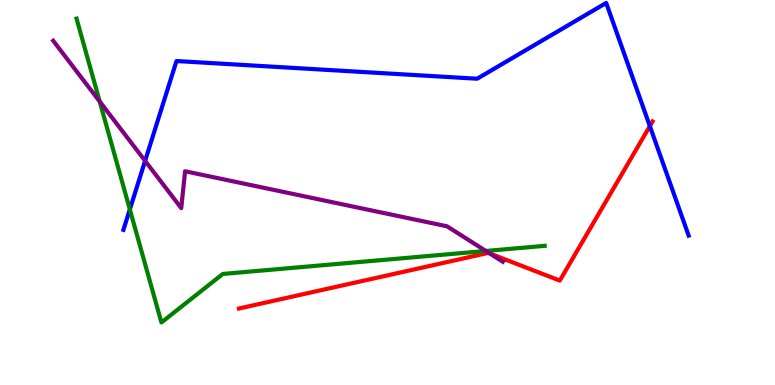[{'lines': ['blue', 'red'], 'intersections': [{'x': 8.39, 'y': 6.72}]}, {'lines': ['green', 'red'], 'intersections': []}, {'lines': ['purple', 'red'], 'intersections': [{'x': 6.32, 'y': 3.41}]}, {'lines': ['blue', 'green'], 'intersections': [{'x': 1.68, 'y': 4.56}]}, {'lines': ['blue', 'purple'], 'intersections': [{'x': 1.87, 'y': 5.82}]}, {'lines': ['green', 'purple'], 'intersections': [{'x': 1.29, 'y': 7.36}, {'x': 6.27, 'y': 3.48}]}]